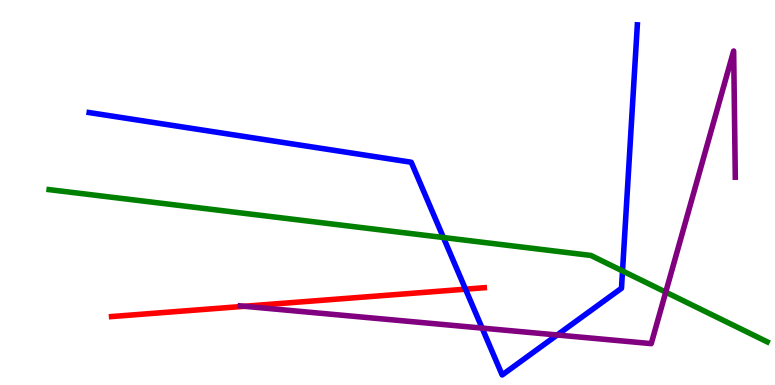[{'lines': ['blue', 'red'], 'intersections': [{'x': 6.01, 'y': 2.49}]}, {'lines': ['green', 'red'], 'intersections': []}, {'lines': ['purple', 'red'], 'intersections': [{'x': 3.15, 'y': 2.04}]}, {'lines': ['blue', 'green'], 'intersections': [{'x': 5.72, 'y': 3.83}, {'x': 8.03, 'y': 2.96}]}, {'lines': ['blue', 'purple'], 'intersections': [{'x': 6.22, 'y': 1.48}, {'x': 7.19, 'y': 1.3}]}, {'lines': ['green', 'purple'], 'intersections': [{'x': 8.59, 'y': 2.41}]}]